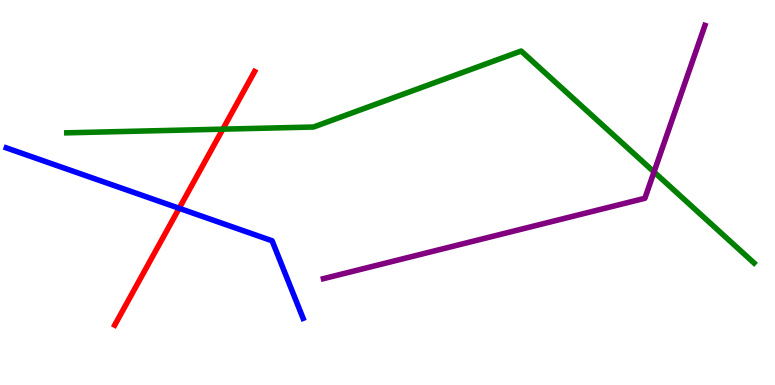[{'lines': ['blue', 'red'], 'intersections': [{'x': 2.31, 'y': 4.59}]}, {'lines': ['green', 'red'], 'intersections': [{'x': 2.87, 'y': 6.65}]}, {'lines': ['purple', 'red'], 'intersections': []}, {'lines': ['blue', 'green'], 'intersections': []}, {'lines': ['blue', 'purple'], 'intersections': []}, {'lines': ['green', 'purple'], 'intersections': [{'x': 8.44, 'y': 5.53}]}]